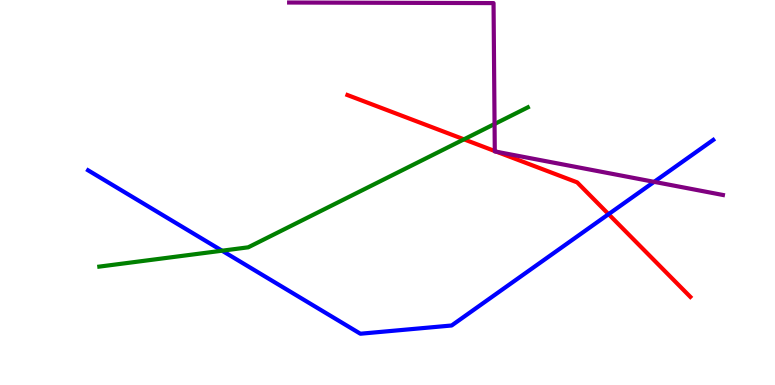[{'lines': ['blue', 'red'], 'intersections': [{'x': 7.85, 'y': 4.44}]}, {'lines': ['green', 'red'], 'intersections': [{'x': 5.99, 'y': 6.38}]}, {'lines': ['purple', 'red'], 'intersections': [{'x': 6.38, 'y': 6.08}, {'x': 6.41, 'y': 6.06}]}, {'lines': ['blue', 'green'], 'intersections': [{'x': 2.87, 'y': 3.49}]}, {'lines': ['blue', 'purple'], 'intersections': [{'x': 8.44, 'y': 5.28}]}, {'lines': ['green', 'purple'], 'intersections': [{'x': 6.38, 'y': 6.78}]}]